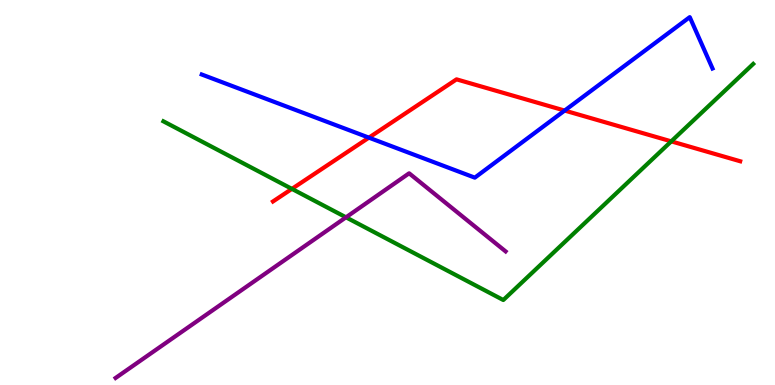[{'lines': ['blue', 'red'], 'intersections': [{'x': 4.76, 'y': 6.42}, {'x': 7.29, 'y': 7.13}]}, {'lines': ['green', 'red'], 'intersections': [{'x': 3.77, 'y': 5.09}, {'x': 8.66, 'y': 6.33}]}, {'lines': ['purple', 'red'], 'intersections': []}, {'lines': ['blue', 'green'], 'intersections': []}, {'lines': ['blue', 'purple'], 'intersections': []}, {'lines': ['green', 'purple'], 'intersections': [{'x': 4.46, 'y': 4.36}]}]